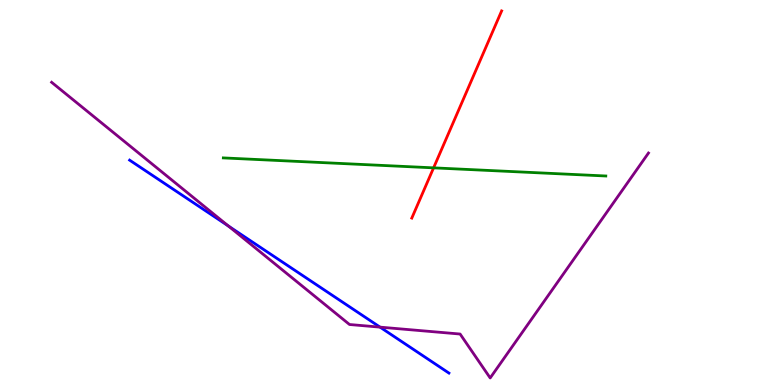[{'lines': ['blue', 'red'], 'intersections': []}, {'lines': ['green', 'red'], 'intersections': [{'x': 5.59, 'y': 5.64}]}, {'lines': ['purple', 'red'], 'intersections': []}, {'lines': ['blue', 'green'], 'intersections': []}, {'lines': ['blue', 'purple'], 'intersections': [{'x': 2.95, 'y': 4.13}, {'x': 4.9, 'y': 1.5}]}, {'lines': ['green', 'purple'], 'intersections': []}]